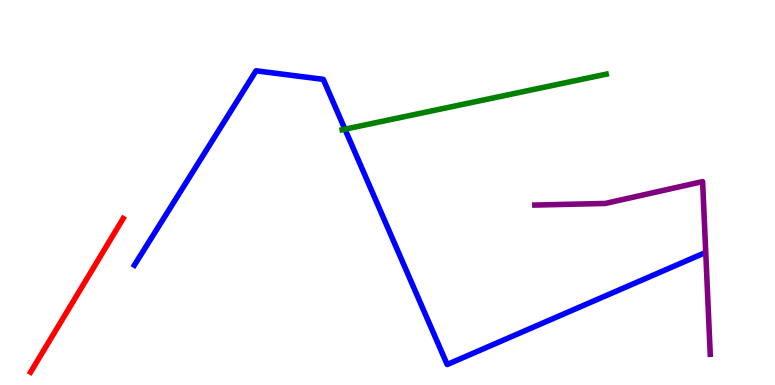[{'lines': ['blue', 'red'], 'intersections': []}, {'lines': ['green', 'red'], 'intersections': []}, {'lines': ['purple', 'red'], 'intersections': []}, {'lines': ['blue', 'green'], 'intersections': [{'x': 4.45, 'y': 6.64}]}, {'lines': ['blue', 'purple'], 'intersections': []}, {'lines': ['green', 'purple'], 'intersections': []}]